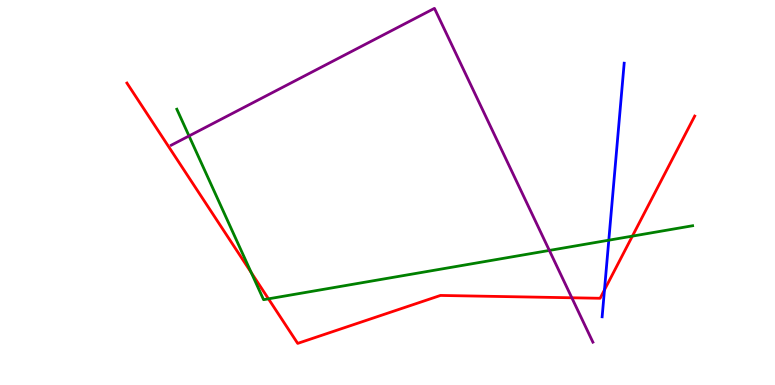[{'lines': ['blue', 'red'], 'intersections': [{'x': 7.8, 'y': 2.47}]}, {'lines': ['green', 'red'], 'intersections': [{'x': 3.24, 'y': 2.92}, {'x': 3.46, 'y': 2.24}, {'x': 8.16, 'y': 3.87}]}, {'lines': ['purple', 'red'], 'intersections': [{'x': 7.38, 'y': 2.27}]}, {'lines': ['blue', 'green'], 'intersections': [{'x': 7.86, 'y': 3.76}]}, {'lines': ['blue', 'purple'], 'intersections': []}, {'lines': ['green', 'purple'], 'intersections': [{'x': 2.44, 'y': 6.47}, {'x': 7.09, 'y': 3.5}]}]